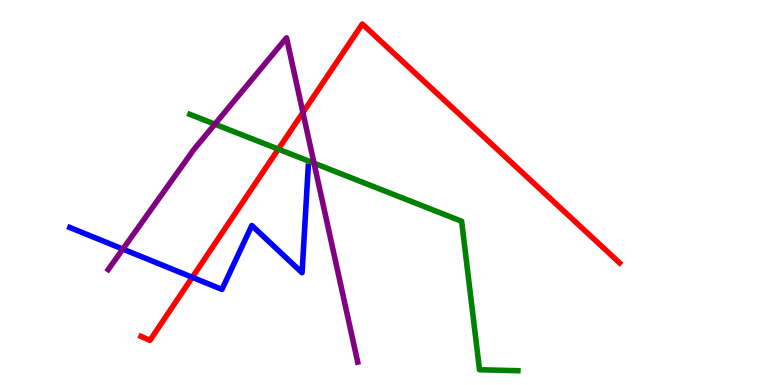[{'lines': ['blue', 'red'], 'intersections': [{'x': 2.48, 'y': 2.8}]}, {'lines': ['green', 'red'], 'intersections': [{'x': 3.59, 'y': 6.13}]}, {'lines': ['purple', 'red'], 'intersections': [{'x': 3.91, 'y': 7.08}]}, {'lines': ['blue', 'green'], 'intersections': []}, {'lines': ['blue', 'purple'], 'intersections': [{'x': 1.59, 'y': 3.53}]}, {'lines': ['green', 'purple'], 'intersections': [{'x': 2.77, 'y': 6.77}, {'x': 4.05, 'y': 5.76}]}]